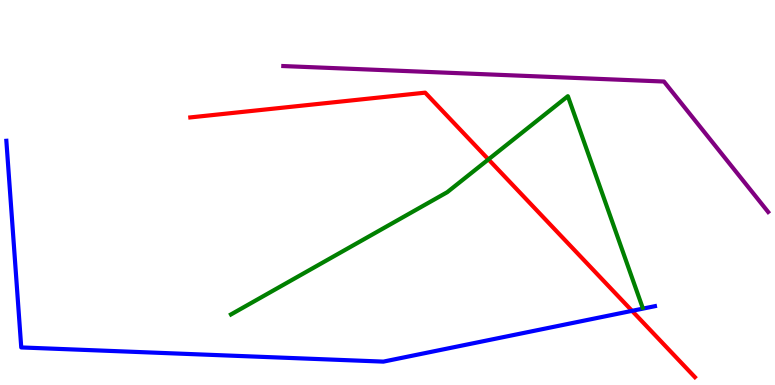[{'lines': ['blue', 'red'], 'intersections': [{'x': 8.16, 'y': 1.93}]}, {'lines': ['green', 'red'], 'intersections': [{'x': 6.3, 'y': 5.86}]}, {'lines': ['purple', 'red'], 'intersections': []}, {'lines': ['blue', 'green'], 'intersections': []}, {'lines': ['blue', 'purple'], 'intersections': []}, {'lines': ['green', 'purple'], 'intersections': []}]